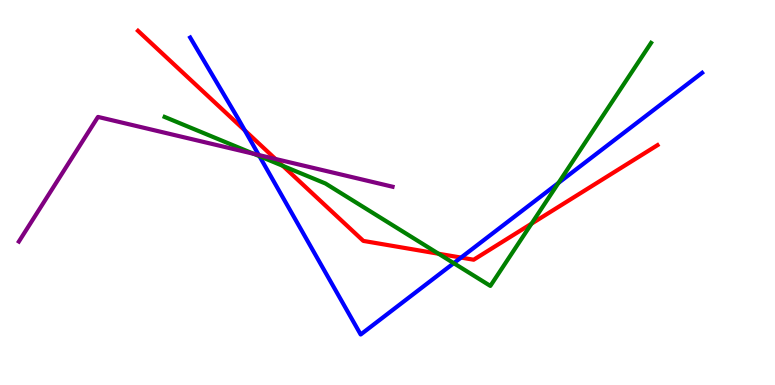[{'lines': ['blue', 'red'], 'intersections': [{'x': 3.16, 'y': 6.61}, {'x': 5.95, 'y': 3.31}]}, {'lines': ['green', 'red'], 'intersections': [{'x': 3.65, 'y': 5.69}, {'x': 5.66, 'y': 3.41}, {'x': 6.86, 'y': 4.19}]}, {'lines': ['purple', 'red'], 'intersections': [{'x': 3.55, 'y': 5.87}]}, {'lines': ['blue', 'green'], 'intersections': [{'x': 3.35, 'y': 5.94}, {'x': 5.85, 'y': 3.16}, {'x': 7.21, 'y': 5.25}]}, {'lines': ['blue', 'purple'], 'intersections': [{'x': 3.34, 'y': 5.97}]}, {'lines': ['green', 'purple'], 'intersections': [{'x': 3.27, 'y': 6.0}]}]